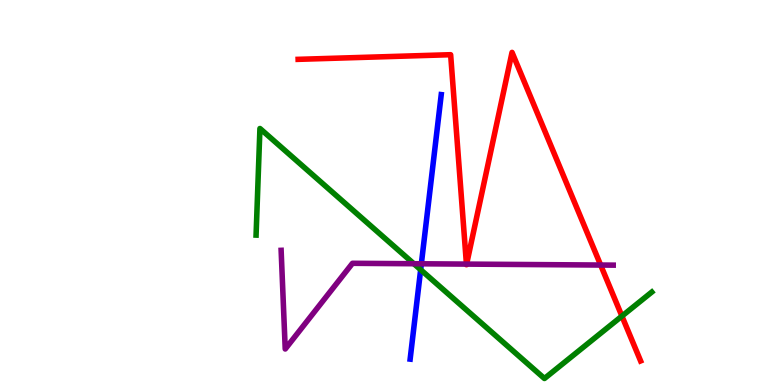[{'lines': ['blue', 'red'], 'intersections': []}, {'lines': ['green', 'red'], 'intersections': [{'x': 8.02, 'y': 1.79}]}, {'lines': ['purple', 'red'], 'intersections': [{'x': 6.02, 'y': 3.14}, {'x': 6.02, 'y': 3.14}, {'x': 7.75, 'y': 3.12}]}, {'lines': ['blue', 'green'], 'intersections': [{'x': 5.43, 'y': 2.99}]}, {'lines': ['blue', 'purple'], 'intersections': [{'x': 5.44, 'y': 3.15}]}, {'lines': ['green', 'purple'], 'intersections': [{'x': 5.34, 'y': 3.15}]}]